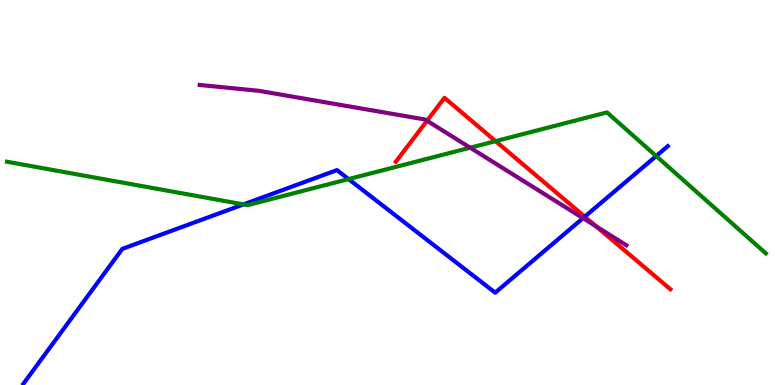[{'lines': ['blue', 'red'], 'intersections': [{'x': 7.55, 'y': 4.37}]}, {'lines': ['green', 'red'], 'intersections': [{'x': 6.39, 'y': 6.33}]}, {'lines': ['purple', 'red'], 'intersections': [{'x': 5.51, 'y': 6.86}, {'x': 7.69, 'y': 4.12}]}, {'lines': ['blue', 'green'], 'intersections': [{'x': 3.14, 'y': 4.69}, {'x': 4.5, 'y': 5.35}, {'x': 8.47, 'y': 5.95}]}, {'lines': ['blue', 'purple'], 'intersections': [{'x': 7.52, 'y': 4.33}]}, {'lines': ['green', 'purple'], 'intersections': [{'x': 6.07, 'y': 6.16}]}]